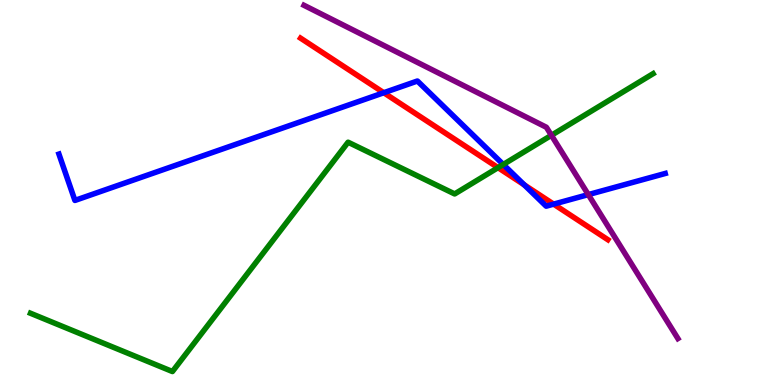[{'lines': ['blue', 'red'], 'intersections': [{'x': 4.95, 'y': 7.59}, {'x': 6.76, 'y': 5.2}, {'x': 7.14, 'y': 4.7}]}, {'lines': ['green', 'red'], 'intersections': [{'x': 6.43, 'y': 5.65}]}, {'lines': ['purple', 'red'], 'intersections': []}, {'lines': ['blue', 'green'], 'intersections': [{'x': 6.49, 'y': 5.73}]}, {'lines': ['blue', 'purple'], 'intersections': [{'x': 7.59, 'y': 4.95}]}, {'lines': ['green', 'purple'], 'intersections': [{'x': 7.11, 'y': 6.49}]}]